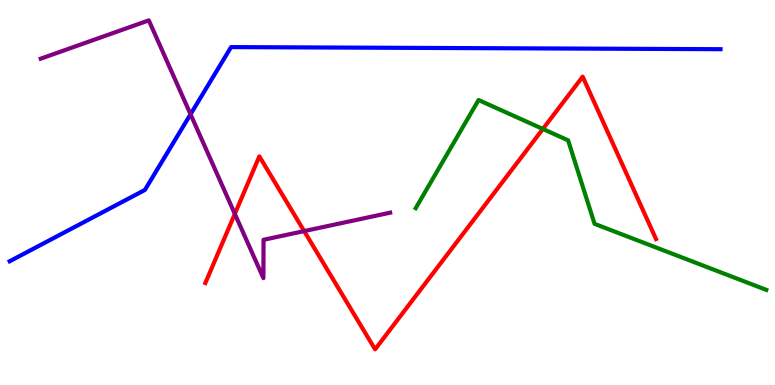[{'lines': ['blue', 'red'], 'intersections': []}, {'lines': ['green', 'red'], 'intersections': [{'x': 7.0, 'y': 6.65}]}, {'lines': ['purple', 'red'], 'intersections': [{'x': 3.03, 'y': 4.44}, {'x': 3.92, 'y': 4.0}]}, {'lines': ['blue', 'green'], 'intersections': []}, {'lines': ['blue', 'purple'], 'intersections': [{'x': 2.46, 'y': 7.03}]}, {'lines': ['green', 'purple'], 'intersections': []}]